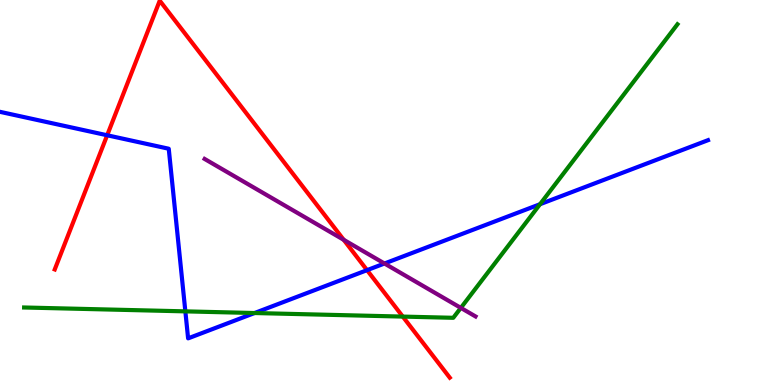[{'lines': ['blue', 'red'], 'intersections': [{'x': 1.38, 'y': 6.49}, {'x': 4.74, 'y': 2.98}]}, {'lines': ['green', 'red'], 'intersections': [{'x': 5.2, 'y': 1.78}]}, {'lines': ['purple', 'red'], 'intersections': [{'x': 4.43, 'y': 3.77}]}, {'lines': ['blue', 'green'], 'intersections': [{'x': 2.39, 'y': 1.91}, {'x': 3.28, 'y': 1.87}, {'x': 6.97, 'y': 4.7}]}, {'lines': ['blue', 'purple'], 'intersections': [{'x': 4.96, 'y': 3.16}]}, {'lines': ['green', 'purple'], 'intersections': [{'x': 5.95, 'y': 2.0}]}]